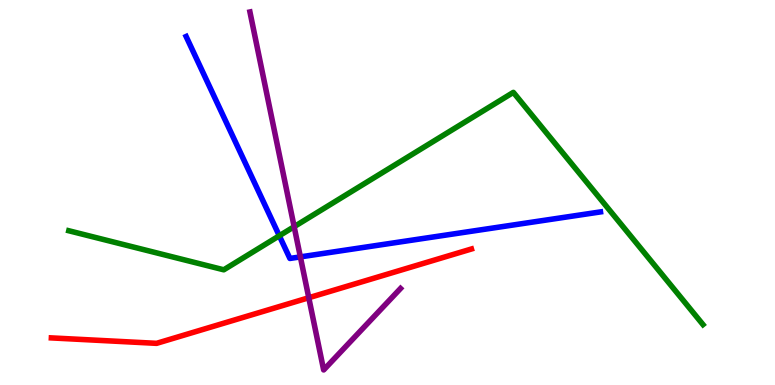[{'lines': ['blue', 'red'], 'intersections': []}, {'lines': ['green', 'red'], 'intersections': []}, {'lines': ['purple', 'red'], 'intersections': [{'x': 3.98, 'y': 2.27}]}, {'lines': ['blue', 'green'], 'intersections': [{'x': 3.6, 'y': 3.88}]}, {'lines': ['blue', 'purple'], 'intersections': [{'x': 3.88, 'y': 3.33}]}, {'lines': ['green', 'purple'], 'intersections': [{'x': 3.8, 'y': 4.11}]}]